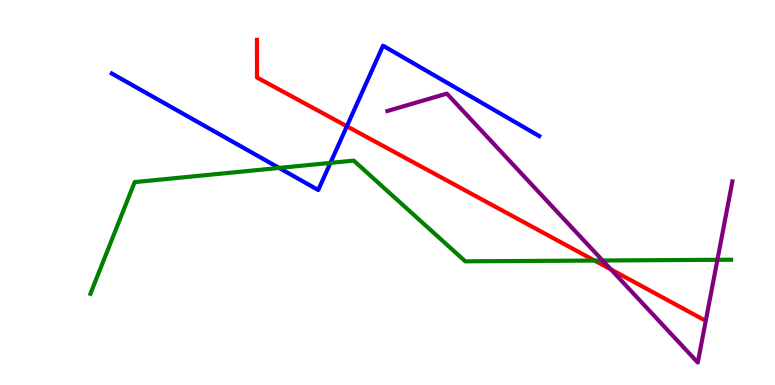[{'lines': ['blue', 'red'], 'intersections': [{'x': 4.48, 'y': 6.72}]}, {'lines': ['green', 'red'], 'intersections': [{'x': 7.67, 'y': 3.23}]}, {'lines': ['purple', 'red'], 'intersections': [{'x': 7.88, 'y': 3.0}]}, {'lines': ['blue', 'green'], 'intersections': [{'x': 3.6, 'y': 5.64}, {'x': 4.26, 'y': 5.77}]}, {'lines': ['blue', 'purple'], 'intersections': []}, {'lines': ['green', 'purple'], 'intersections': [{'x': 7.78, 'y': 3.23}, {'x': 9.26, 'y': 3.25}]}]